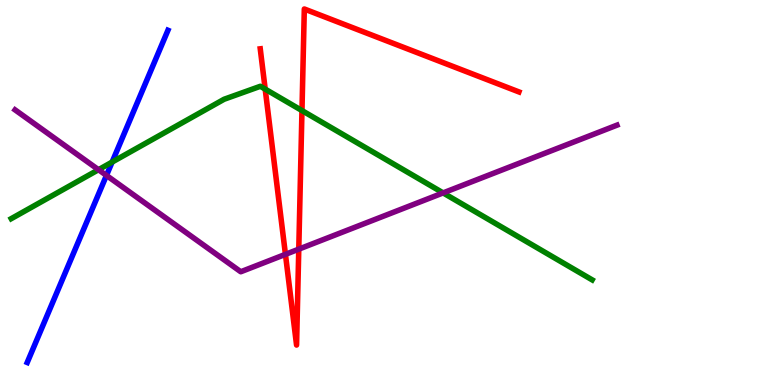[{'lines': ['blue', 'red'], 'intersections': []}, {'lines': ['green', 'red'], 'intersections': [{'x': 3.42, 'y': 7.69}, {'x': 3.9, 'y': 7.13}]}, {'lines': ['purple', 'red'], 'intersections': [{'x': 3.68, 'y': 3.39}, {'x': 3.86, 'y': 3.53}]}, {'lines': ['blue', 'green'], 'intersections': [{'x': 1.45, 'y': 5.79}]}, {'lines': ['blue', 'purple'], 'intersections': [{'x': 1.37, 'y': 5.44}]}, {'lines': ['green', 'purple'], 'intersections': [{'x': 1.27, 'y': 5.59}, {'x': 5.72, 'y': 4.99}]}]